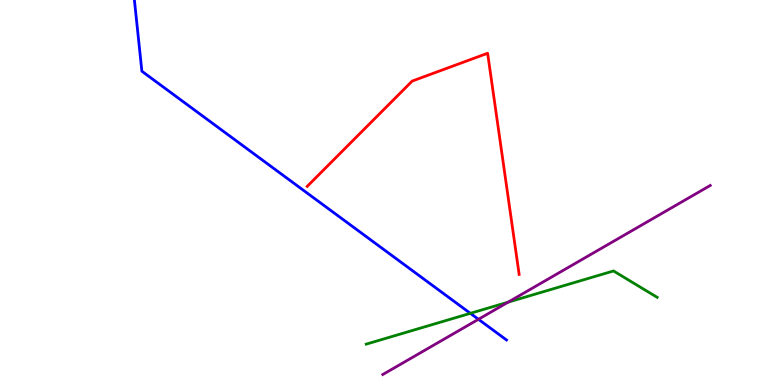[{'lines': ['blue', 'red'], 'intersections': []}, {'lines': ['green', 'red'], 'intersections': []}, {'lines': ['purple', 'red'], 'intersections': []}, {'lines': ['blue', 'green'], 'intersections': [{'x': 6.07, 'y': 1.86}]}, {'lines': ['blue', 'purple'], 'intersections': [{'x': 6.17, 'y': 1.71}]}, {'lines': ['green', 'purple'], 'intersections': [{'x': 6.56, 'y': 2.15}]}]